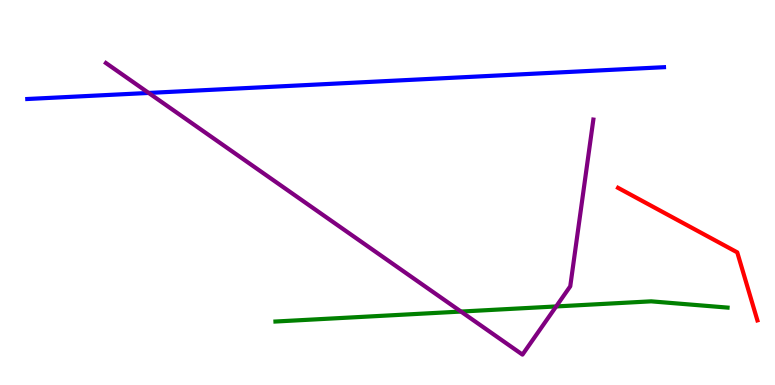[{'lines': ['blue', 'red'], 'intersections': []}, {'lines': ['green', 'red'], 'intersections': []}, {'lines': ['purple', 'red'], 'intersections': []}, {'lines': ['blue', 'green'], 'intersections': []}, {'lines': ['blue', 'purple'], 'intersections': [{'x': 1.92, 'y': 7.59}]}, {'lines': ['green', 'purple'], 'intersections': [{'x': 5.95, 'y': 1.91}, {'x': 7.18, 'y': 2.04}]}]